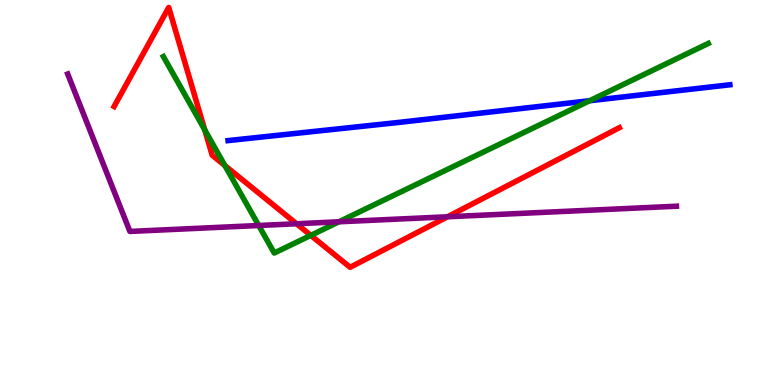[{'lines': ['blue', 'red'], 'intersections': []}, {'lines': ['green', 'red'], 'intersections': [{'x': 2.64, 'y': 6.63}, {'x': 2.9, 'y': 5.7}, {'x': 4.01, 'y': 3.89}]}, {'lines': ['purple', 'red'], 'intersections': [{'x': 3.83, 'y': 4.19}, {'x': 5.77, 'y': 4.37}]}, {'lines': ['blue', 'green'], 'intersections': [{'x': 7.61, 'y': 7.38}]}, {'lines': ['blue', 'purple'], 'intersections': []}, {'lines': ['green', 'purple'], 'intersections': [{'x': 3.34, 'y': 4.14}, {'x': 4.37, 'y': 4.24}]}]